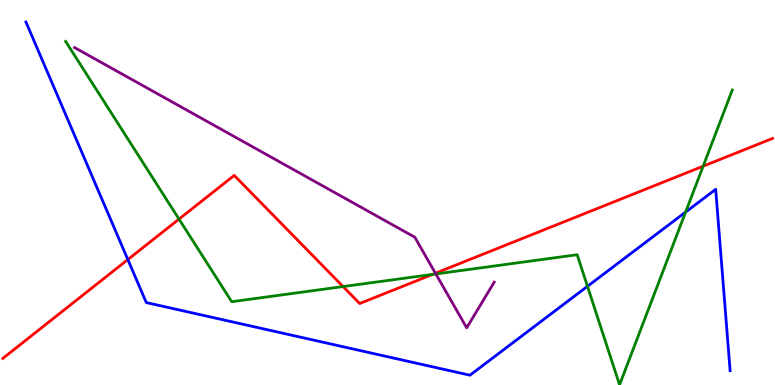[{'lines': ['blue', 'red'], 'intersections': [{'x': 1.65, 'y': 3.26}]}, {'lines': ['green', 'red'], 'intersections': [{'x': 2.31, 'y': 4.31}, {'x': 4.43, 'y': 2.56}, {'x': 5.58, 'y': 2.87}, {'x': 9.07, 'y': 5.68}]}, {'lines': ['purple', 'red'], 'intersections': [{'x': 5.62, 'y': 2.9}]}, {'lines': ['blue', 'green'], 'intersections': [{'x': 7.58, 'y': 2.56}, {'x': 8.85, 'y': 4.49}]}, {'lines': ['blue', 'purple'], 'intersections': []}, {'lines': ['green', 'purple'], 'intersections': [{'x': 5.62, 'y': 2.88}]}]